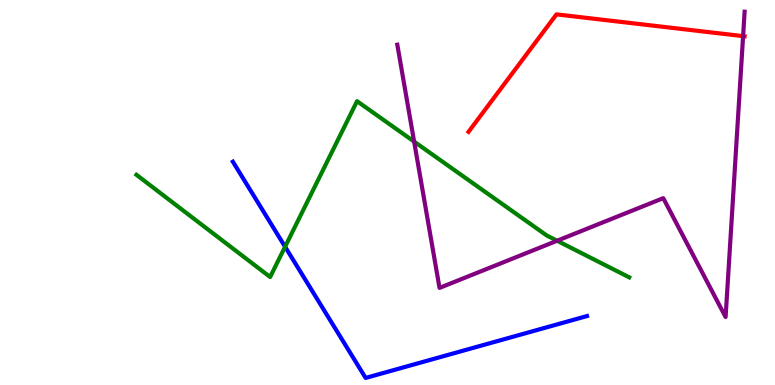[{'lines': ['blue', 'red'], 'intersections': []}, {'lines': ['green', 'red'], 'intersections': []}, {'lines': ['purple', 'red'], 'intersections': [{'x': 9.59, 'y': 9.06}]}, {'lines': ['blue', 'green'], 'intersections': [{'x': 3.68, 'y': 3.59}]}, {'lines': ['blue', 'purple'], 'intersections': []}, {'lines': ['green', 'purple'], 'intersections': [{'x': 5.34, 'y': 6.32}, {'x': 7.19, 'y': 3.75}]}]